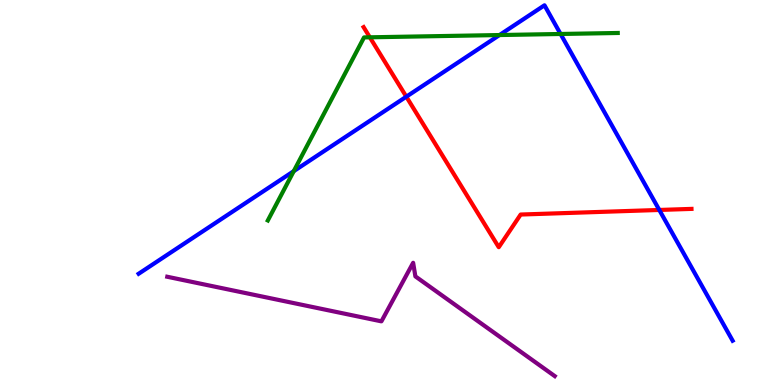[{'lines': ['blue', 'red'], 'intersections': [{'x': 5.24, 'y': 7.49}, {'x': 8.51, 'y': 4.55}]}, {'lines': ['green', 'red'], 'intersections': [{'x': 4.77, 'y': 9.03}]}, {'lines': ['purple', 'red'], 'intersections': []}, {'lines': ['blue', 'green'], 'intersections': [{'x': 3.79, 'y': 5.55}, {'x': 6.45, 'y': 9.09}, {'x': 7.23, 'y': 9.12}]}, {'lines': ['blue', 'purple'], 'intersections': []}, {'lines': ['green', 'purple'], 'intersections': []}]